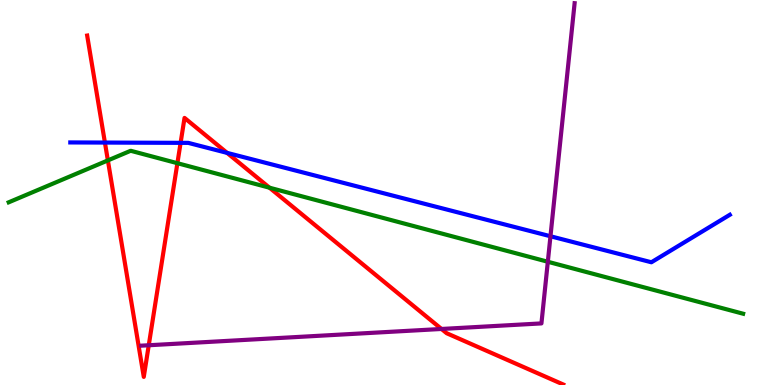[{'lines': ['blue', 'red'], 'intersections': [{'x': 1.35, 'y': 6.3}, {'x': 2.33, 'y': 6.29}, {'x': 2.93, 'y': 6.03}]}, {'lines': ['green', 'red'], 'intersections': [{'x': 1.39, 'y': 5.83}, {'x': 2.29, 'y': 5.76}, {'x': 3.48, 'y': 5.12}]}, {'lines': ['purple', 'red'], 'intersections': [{'x': 1.92, 'y': 1.03}, {'x': 5.7, 'y': 1.46}]}, {'lines': ['blue', 'green'], 'intersections': []}, {'lines': ['blue', 'purple'], 'intersections': [{'x': 7.1, 'y': 3.86}]}, {'lines': ['green', 'purple'], 'intersections': [{'x': 7.07, 'y': 3.2}]}]